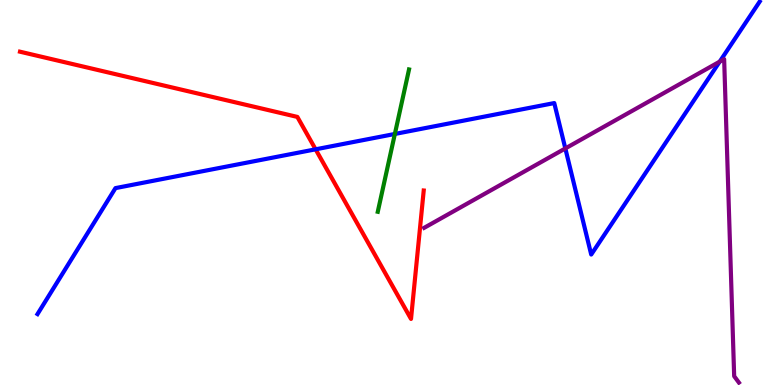[{'lines': ['blue', 'red'], 'intersections': [{'x': 4.07, 'y': 6.12}]}, {'lines': ['green', 'red'], 'intersections': []}, {'lines': ['purple', 'red'], 'intersections': []}, {'lines': ['blue', 'green'], 'intersections': [{'x': 5.09, 'y': 6.52}]}, {'lines': ['blue', 'purple'], 'intersections': [{'x': 7.29, 'y': 6.14}, {'x': 9.29, 'y': 8.4}]}, {'lines': ['green', 'purple'], 'intersections': []}]